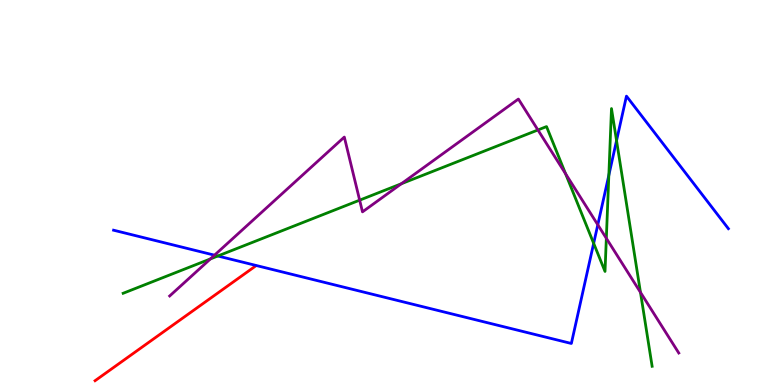[{'lines': ['blue', 'red'], 'intersections': []}, {'lines': ['green', 'red'], 'intersections': []}, {'lines': ['purple', 'red'], 'intersections': []}, {'lines': ['blue', 'green'], 'intersections': [{'x': 2.81, 'y': 3.35}, {'x': 7.66, 'y': 3.68}, {'x': 7.86, 'y': 5.45}, {'x': 7.96, 'y': 6.35}]}, {'lines': ['blue', 'purple'], 'intersections': [{'x': 2.77, 'y': 3.37}, {'x': 7.71, 'y': 4.16}]}, {'lines': ['green', 'purple'], 'intersections': [{'x': 2.71, 'y': 3.27}, {'x': 4.64, 'y': 4.8}, {'x': 5.18, 'y': 5.23}, {'x': 6.94, 'y': 6.62}, {'x': 7.3, 'y': 5.49}, {'x': 7.82, 'y': 3.81}, {'x': 8.26, 'y': 2.41}]}]